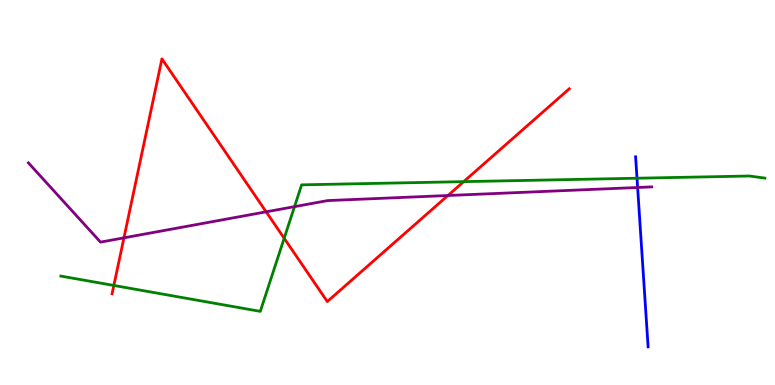[{'lines': ['blue', 'red'], 'intersections': []}, {'lines': ['green', 'red'], 'intersections': [{'x': 1.47, 'y': 2.59}, {'x': 3.67, 'y': 3.81}, {'x': 5.98, 'y': 5.28}]}, {'lines': ['purple', 'red'], 'intersections': [{'x': 1.6, 'y': 3.82}, {'x': 3.43, 'y': 4.5}, {'x': 5.78, 'y': 4.92}]}, {'lines': ['blue', 'green'], 'intersections': [{'x': 8.22, 'y': 5.37}]}, {'lines': ['blue', 'purple'], 'intersections': [{'x': 8.23, 'y': 5.13}]}, {'lines': ['green', 'purple'], 'intersections': [{'x': 3.8, 'y': 4.63}]}]